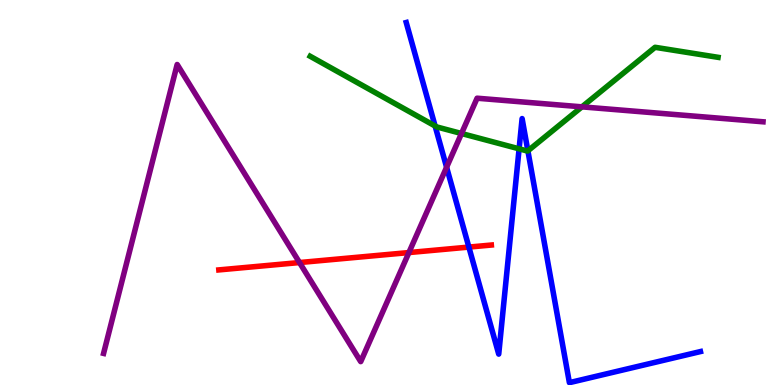[{'lines': ['blue', 'red'], 'intersections': [{'x': 6.05, 'y': 3.58}]}, {'lines': ['green', 'red'], 'intersections': []}, {'lines': ['purple', 'red'], 'intersections': [{'x': 3.86, 'y': 3.18}, {'x': 5.28, 'y': 3.44}]}, {'lines': ['blue', 'green'], 'intersections': [{'x': 5.61, 'y': 6.73}, {'x': 6.7, 'y': 6.13}, {'x': 6.81, 'y': 6.08}]}, {'lines': ['blue', 'purple'], 'intersections': [{'x': 5.76, 'y': 5.66}]}, {'lines': ['green', 'purple'], 'intersections': [{'x': 5.95, 'y': 6.53}, {'x': 7.51, 'y': 7.22}]}]